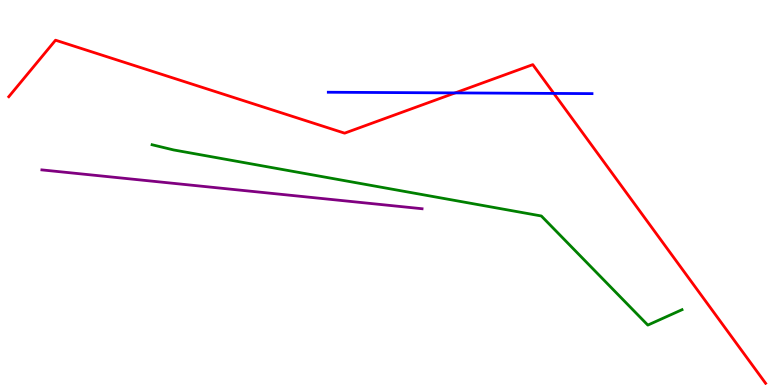[{'lines': ['blue', 'red'], 'intersections': [{'x': 5.87, 'y': 7.59}, {'x': 7.15, 'y': 7.57}]}, {'lines': ['green', 'red'], 'intersections': []}, {'lines': ['purple', 'red'], 'intersections': []}, {'lines': ['blue', 'green'], 'intersections': []}, {'lines': ['blue', 'purple'], 'intersections': []}, {'lines': ['green', 'purple'], 'intersections': []}]